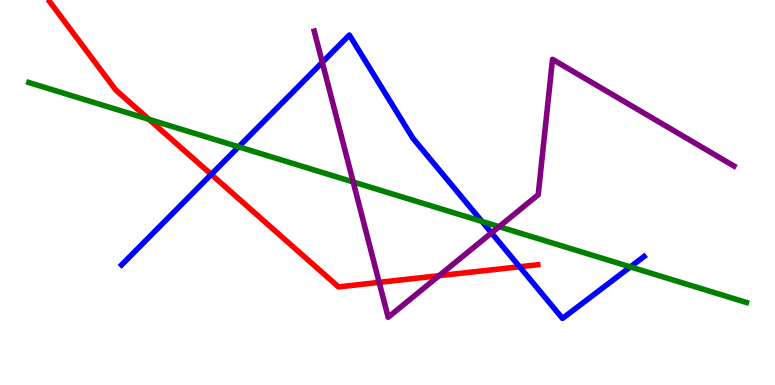[{'lines': ['blue', 'red'], 'intersections': [{'x': 2.73, 'y': 5.47}, {'x': 6.7, 'y': 3.07}]}, {'lines': ['green', 'red'], 'intersections': [{'x': 1.92, 'y': 6.9}]}, {'lines': ['purple', 'red'], 'intersections': [{'x': 4.89, 'y': 2.67}, {'x': 5.67, 'y': 2.84}]}, {'lines': ['blue', 'green'], 'intersections': [{'x': 3.08, 'y': 6.19}, {'x': 6.22, 'y': 4.25}, {'x': 8.13, 'y': 3.07}]}, {'lines': ['blue', 'purple'], 'intersections': [{'x': 4.16, 'y': 8.38}, {'x': 6.34, 'y': 3.95}]}, {'lines': ['green', 'purple'], 'intersections': [{'x': 4.56, 'y': 5.27}, {'x': 6.44, 'y': 4.11}]}]